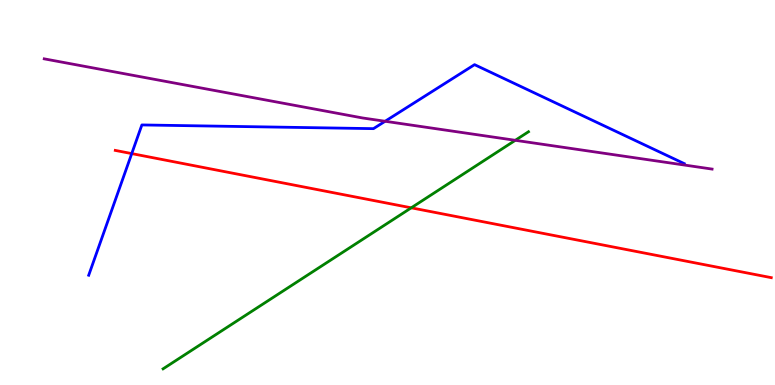[{'lines': ['blue', 'red'], 'intersections': [{'x': 1.7, 'y': 6.01}]}, {'lines': ['green', 'red'], 'intersections': [{'x': 5.31, 'y': 4.6}]}, {'lines': ['purple', 'red'], 'intersections': []}, {'lines': ['blue', 'green'], 'intersections': []}, {'lines': ['blue', 'purple'], 'intersections': [{'x': 4.97, 'y': 6.85}]}, {'lines': ['green', 'purple'], 'intersections': [{'x': 6.65, 'y': 6.36}]}]